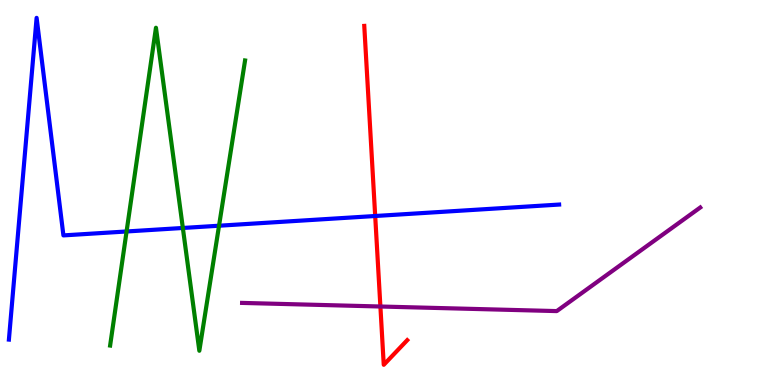[{'lines': ['blue', 'red'], 'intersections': [{'x': 4.84, 'y': 4.39}]}, {'lines': ['green', 'red'], 'intersections': []}, {'lines': ['purple', 'red'], 'intersections': [{'x': 4.91, 'y': 2.04}]}, {'lines': ['blue', 'green'], 'intersections': [{'x': 1.63, 'y': 3.99}, {'x': 2.36, 'y': 4.08}, {'x': 2.83, 'y': 4.14}]}, {'lines': ['blue', 'purple'], 'intersections': []}, {'lines': ['green', 'purple'], 'intersections': []}]